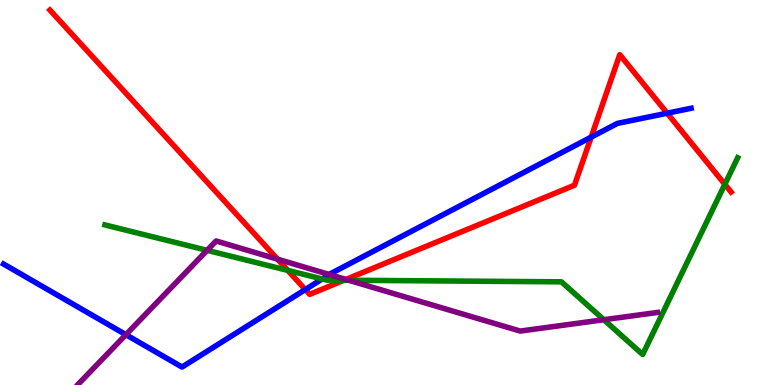[{'lines': ['blue', 'red'], 'intersections': [{'x': 3.94, 'y': 2.48}, {'x': 7.63, 'y': 6.44}, {'x': 8.61, 'y': 7.06}]}, {'lines': ['green', 'red'], 'intersections': [{'x': 3.71, 'y': 2.98}, {'x': 4.44, 'y': 2.72}, {'x': 9.35, 'y': 5.21}]}, {'lines': ['purple', 'red'], 'intersections': [{'x': 3.58, 'y': 3.27}, {'x': 4.46, 'y': 2.74}]}, {'lines': ['blue', 'green'], 'intersections': [{'x': 4.16, 'y': 2.75}]}, {'lines': ['blue', 'purple'], 'intersections': [{'x': 1.62, 'y': 1.31}, {'x': 4.25, 'y': 2.87}]}, {'lines': ['green', 'purple'], 'intersections': [{'x': 2.67, 'y': 3.5}, {'x': 4.5, 'y': 2.72}, {'x': 7.79, 'y': 1.7}]}]